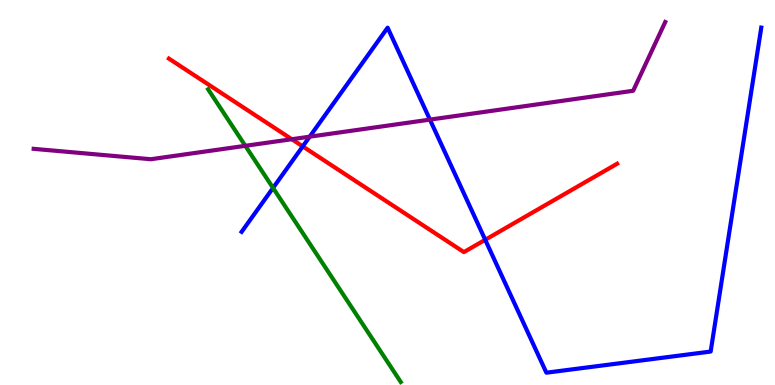[{'lines': ['blue', 'red'], 'intersections': [{'x': 3.91, 'y': 6.2}, {'x': 6.26, 'y': 3.77}]}, {'lines': ['green', 'red'], 'intersections': []}, {'lines': ['purple', 'red'], 'intersections': [{'x': 3.77, 'y': 6.38}]}, {'lines': ['blue', 'green'], 'intersections': [{'x': 3.52, 'y': 5.12}]}, {'lines': ['blue', 'purple'], 'intersections': [{'x': 4.0, 'y': 6.45}, {'x': 5.55, 'y': 6.89}]}, {'lines': ['green', 'purple'], 'intersections': [{'x': 3.17, 'y': 6.21}]}]